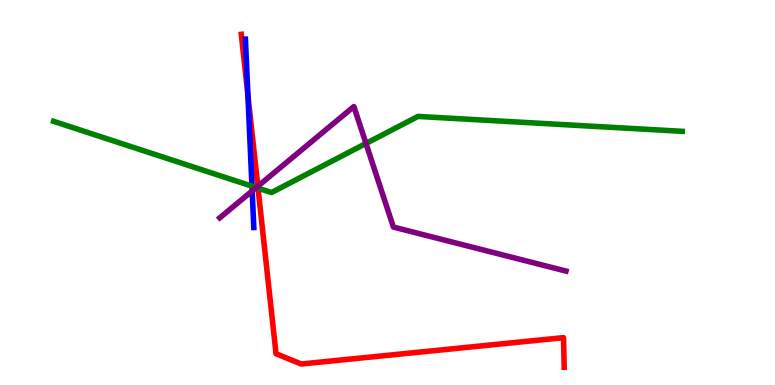[{'lines': ['blue', 'red'], 'intersections': [{'x': 3.2, 'y': 7.53}]}, {'lines': ['green', 'red'], 'intersections': [{'x': 3.33, 'y': 5.11}]}, {'lines': ['purple', 'red'], 'intersections': [{'x': 3.33, 'y': 5.16}]}, {'lines': ['blue', 'green'], 'intersections': [{'x': 3.25, 'y': 5.16}]}, {'lines': ['blue', 'purple'], 'intersections': [{'x': 3.25, 'y': 5.04}]}, {'lines': ['green', 'purple'], 'intersections': [{'x': 3.31, 'y': 5.13}, {'x': 4.72, 'y': 6.27}]}]